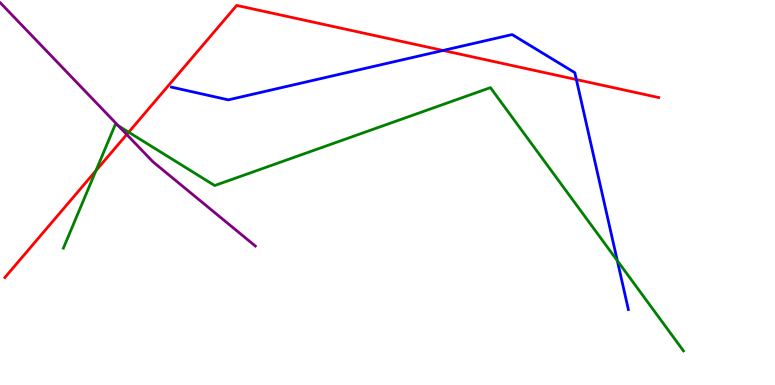[{'lines': ['blue', 'red'], 'intersections': [{'x': 5.72, 'y': 8.69}, {'x': 7.44, 'y': 7.93}]}, {'lines': ['green', 'red'], 'intersections': [{'x': 1.24, 'y': 5.57}, {'x': 1.66, 'y': 6.57}]}, {'lines': ['purple', 'red'], 'intersections': [{'x': 1.64, 'y': 6.51}]}, {'lines': ['blue', 'green'], 'intersections': [{'x': 7.97, 'y': 3.23}]}, {'lines': ['blue', 'purple'], 'intersections': []}, {'lines': ['green', 'purple'], 'intersections': [{'x': 1.53, 'y': 6.73}]}]